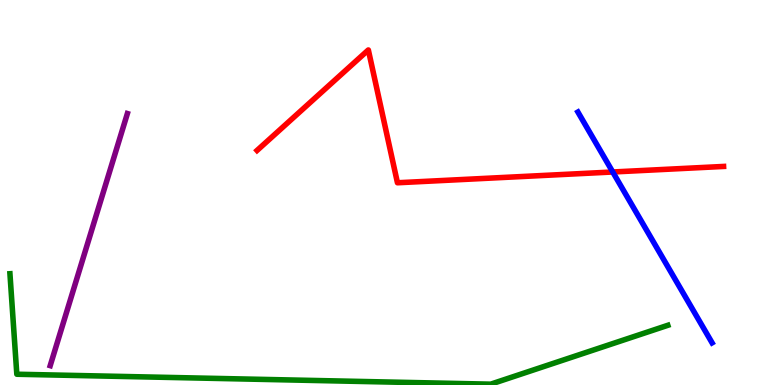[{'lines': ['blue', 'red'], 'intersections': [{'x': 7.91, 'y': 5.53}]}, {'lines': ['green', 'red'], 'intersections': []}, {'lines': ['purple', 'red'], 'intersections': []}, {'lines': ['blue', 'green'], 'intersections': []}, {'lines': ['blue', 'purple'], 'intersections': []}, {'lines': ['green', 'purple'], 'intersections': []}]